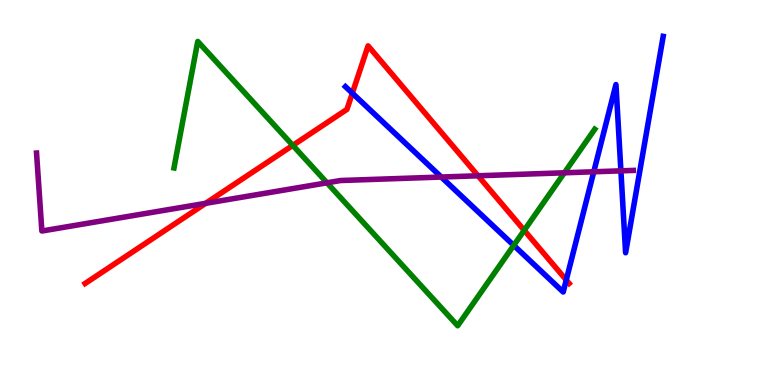[{'lines': ['blue', 'red'], 'intersections': [{'x': 4.55, 'y': 7.58}, {'x': 7.31, 'y': 2.73}]}, {'lines': ['green', 'red'], 'intersections': [{'x': 3.78, 'y': 6.22}, {'x': 6.76, 'y': 4.02}]}, {'lines': ['purple', 'red'], 'intersections': [{'x': 2.65, 'y': 4.72}, {'x': 6.17, 'y': 5.43}]}, {'lines': ['blue', 'green'], 'intersections': [{'x': 6.63, 'y': 3.63}]}, {'lines': ['blue', 'purple'], 'intersections': [{'x': 5.69, 'y': 5.4}, {'x': 7.66, 'y': 5.54}, {'x': 8.01, 'y': 5.56}]}, {'lines': ['green', 'purple'], 'intersections': [{'x': 4.22, 'y': 5.25}, {'x': 7.28, 'y': 5.51}]}]